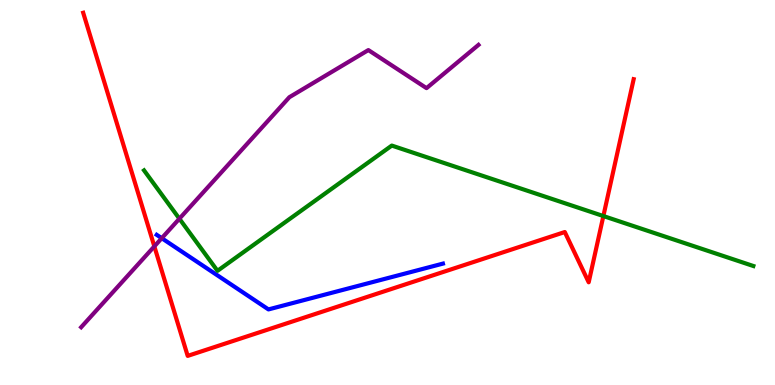[{'lines': ['blue', 'red'], 'intersections': []}, {'lines': ['green', 'red'], 'intersections': [{'x': 7.79, 'y': 4.39}]}, {'lines': ['purple', 'red'], 'intersections': [{'x': 1.99, 'y': 3.6}]}, {'lines': ['blue', 'green'], 'intersections': []}, {'lines': ['blue', 'purple'], 'intersections': [{'x': 2.09, 'y': 3.81}]}, {'lines': ['green', 'purple'], 'intersections': [{'x': 2.31, 'y': 4.32}]}]